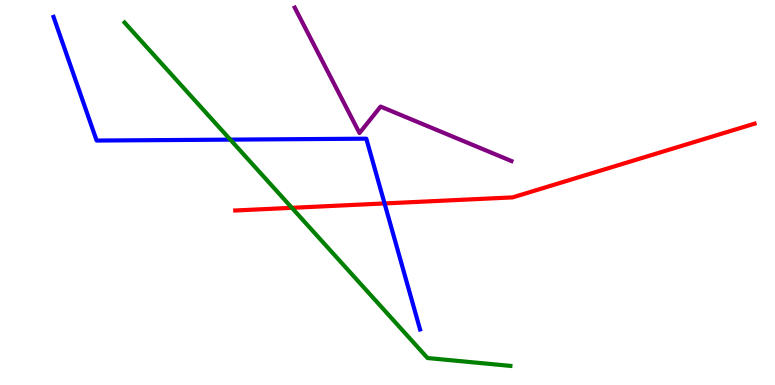[{'lines': ['blue', 'red'], 'intersections': [{'x': 4.96, 'y': 4.72}]}, {'lines': ['green', 'red'], 'intersections': [{'x': 3.77, 'y': 4.6}]}, {'lines': ['purple', 'red'], 'intersections': []}, {'lines': ['blue', 'green'], 'intersections': [{'x': 2.97, 'y': 6.37}]}, {'lines': ['blue', 'purple'], 'intersections': []}, {'lines': ['green', 'purple'], 'intersections': []}]